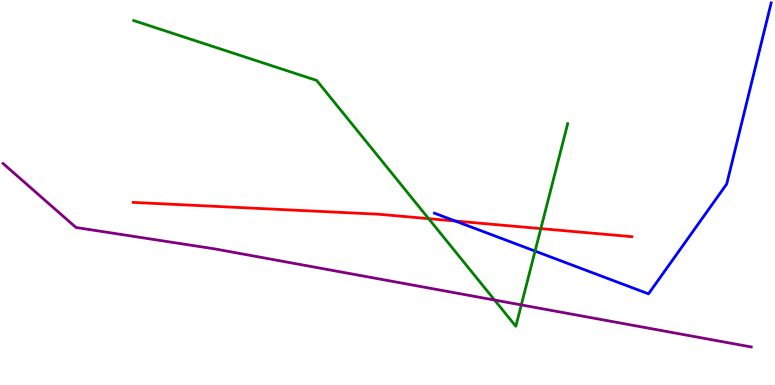[{'lines': ['blue', 'red'], 'intersections': [{'x': 5.87, 'y': 4.26}]}, {'lines': ['green', 'red'], 'intersections': [{'x': 5.53, 'y': 4.32}, {'x': 6.98, 'y': 4.06}]}, {'lines': ['purple', 'red'], 'intersections': []}, {'lines': ['blue', 'green'], 'intersections': [{'x': 6.9, 'y': 3.48}]}, {'lines': ['blue', 'purple'], 'intersections': []}, {'lines': ['green', 'purple'], 'intersections': [{'x': 6.38, 'y': 2.21}, {'x': 6.73, 'y': 2.08}]}]